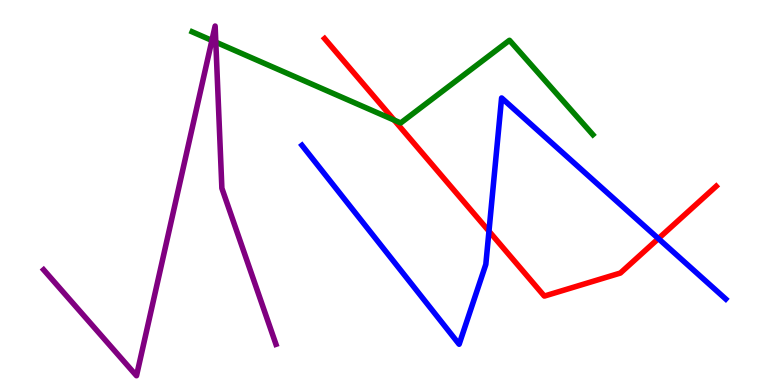[{'lines': ['blue', 'red'], 'intersections': [{'x': 6.31, 'y': 3.99}, {'x': 8.5, 'y': 3.8}]}, {'lines': ['green', 'red'], 'intersections': [{'x': 5.09, 'y': 6.88}]}, {'lines': ['purple', 'red'], 'intersections': []}, {'lines': ['blue', 'green'], 'intersections': []}, {'lines': ['blue', 'purple'], 'intersections': []}, {'lines': ['green', 'purple'], 'intersections': [{'x': 2.73, 'y': 8.95}, {'x': 2.78, 'y': 8.91}]}]